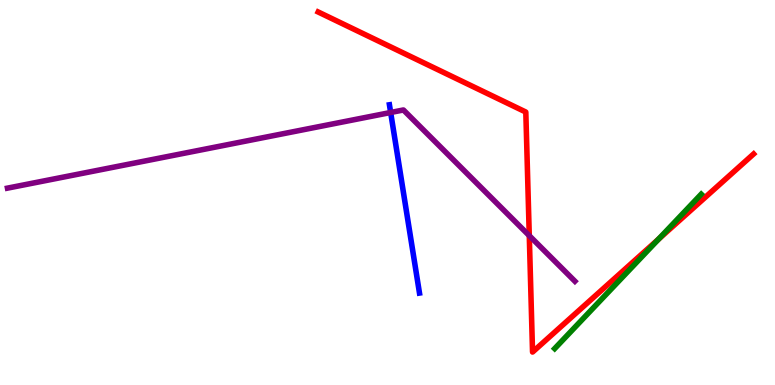[{'lines': ['blue', 'red'], 'intersections': []}, {'lines': ['green', 'red'], 'intersections': [{'x': 8.5, 'y': 3.79}]}, {'lines': ['purple', 'red'], 'intersections': [{'x': 6.83, 'y': 3.88}]}, {'lines': ['blue', 'green'], 'intersections': []}, {'lines': ['blue', 'purple'], 'intersections': [{'x': 5.04, 'y': 7.08}]}, {'lines': ['green', 'purple'], 'intersections': []}]